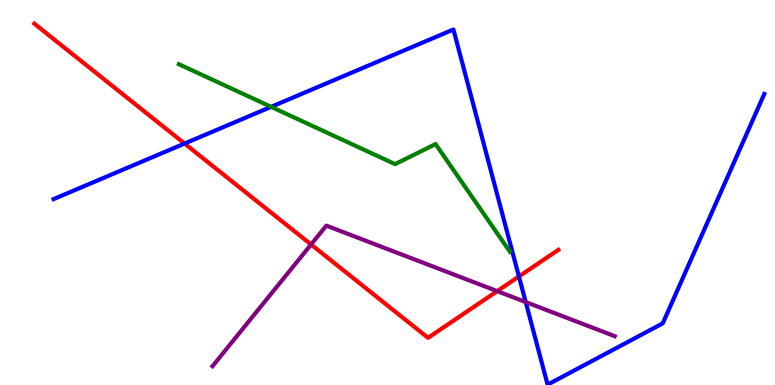[{'lines': ['blue', 'red'], 'intersections': [{'x': 2.38, 'y': 6.27}, {'x': 6.7, 'y': 2.82}]}, {'lines': ['green', 'red'], 'intersections': []}, {'lines': ['purple', 'red'], 'intersections': [{'x': 4.01, 'y': 3.65}, {'x': 6.42, 'y': 2.44}]}, {'lines': ['blue', 'green'], 'intersections': [{'x': 3.5, 'y': 7.22}]}, {'lines': ['blue', 'purple'], 'intersections': [{'x': 6.78, 'y': 2.15}]}, {'lines': ['green', 'purple'], 'intersections': []}]